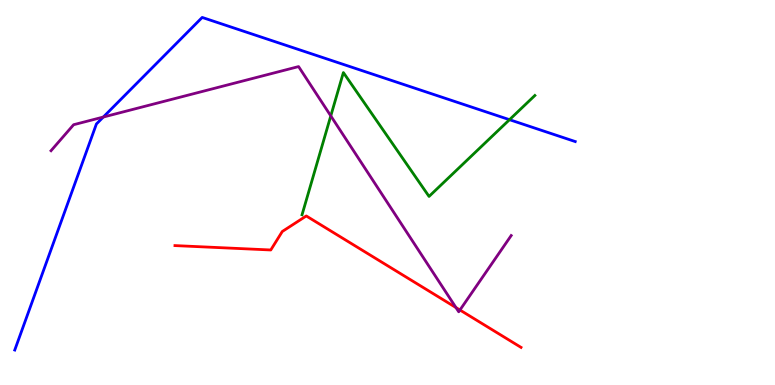[{'lines': ['blue', 'red'], 'intersections': []}, {'lines': ['green', 'red'], 'intersections': []}, {'lines': ['purple', 'red'], 'intersections': [{'x': 5.88, 'y': 2.01}, {'x': 5.93, 'y': 1.95}]}, {'lines': ['blue', 'green'], 'intersections': [{'x': 6.57, 'y': 6.89}]}, {'lines': ['blue', 'purple'], 'intersections': [{'x': 1.33, 'y': 6.96}]}, {'lines': ['green', 'purple'], 'intersections': [{'x': 4.27, 'y': 6.99}]}]